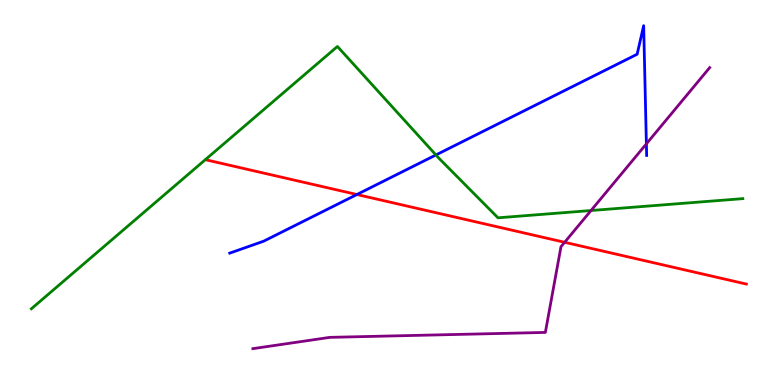[{'lines': ['blue', 'red'], 'intersections': [{'x': 4.61, 'y': 4.95}]}, {'lines': ['green', 'red'], 'intersections': []}, {'lines': ['purple', 'red'], 'intersections': [{'x': 7.29, 'y': 3.71}]}, {'lines': ['blue', 'green'], 'intersections': [{'x': 5.62, 'y': 5.98}]}, {'lines': ['blue', 'purple'], 'intersections': [{'x': 8.34, 'y': 6.26}]}, {'lines': ['green', 'purple'], 'intersections': [{'x': 7.63, 'y': 4.53}]}]